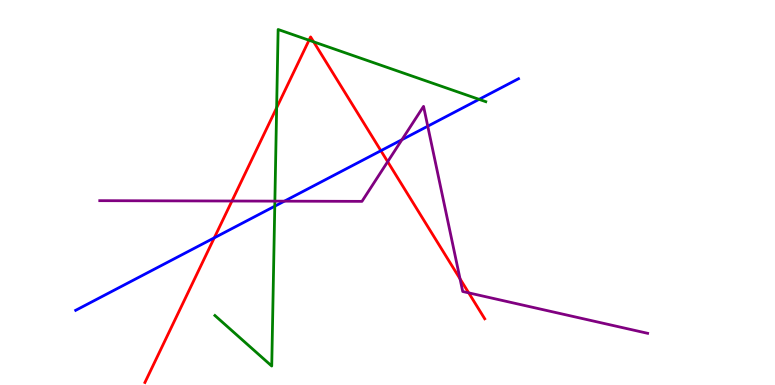[{'lines': ['blue', 'red'], 'intersections': [{'x': 2.76, 'y': 3.82}, {'x': 4.91, 'y': 6.09}]}, {'lines': ['green', 'red'], 'intersections': [{'x': 3.57, 'y': 7.2}, {'x': 3.99, 'y': 8.96}, {'x': 4.05, 'y': 8.91}]}, {'lines': ['purple', 'red'], 'intersections': [{'x': 2.99, 'y': 4.78}, {'x': 5.0, 'y': 5.8}, {'x': 5.94, 'y': 2.76}, {'x': 6.05, 'y': 2.39}]}, {'lines': ['blue', 'green'], 'intersections': [{'x': 3.55, 'y': 4.64}, {'x': 6.18, 'y': 7.42}]}, {'lines': ['blue', 'purple'], 'intersections': [{'x': 3.67, 'y': 4.78}, {'x': 5.19, 'y': 6.37}, {'x': 5.52, 'y': 6.72}]}, {'lines': ['green', 'purple'], 'intersections': [{'x': 3.55, 'y': 4.78}]}]